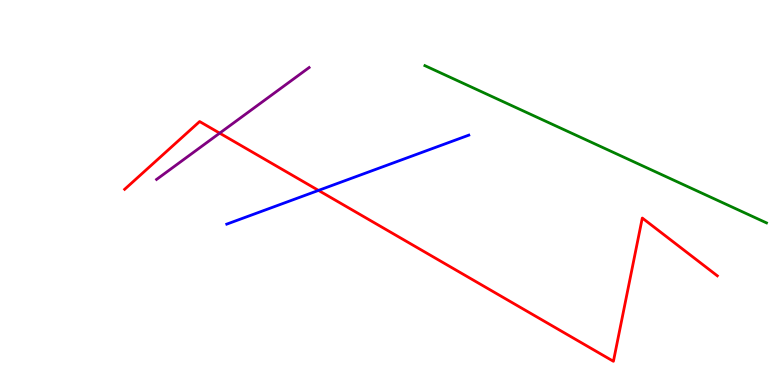[{'lines': ['blue', 'red'], 'intersections': [{'x': 4.11, 'y': 5.05}]}, {'lines': ['green', 'red'], 'intersections': []}, {'lines': ['purple', 'red'], 'intersections': [{'x': 2.83, 'y': 6.54}]}, {'lines': ['blue', 'green'], 'intersections': []}, {'lines': ['blue', 'purple'], 'intersections': []}, {'lines': ['green', 'purple'], 'intersections': []}]